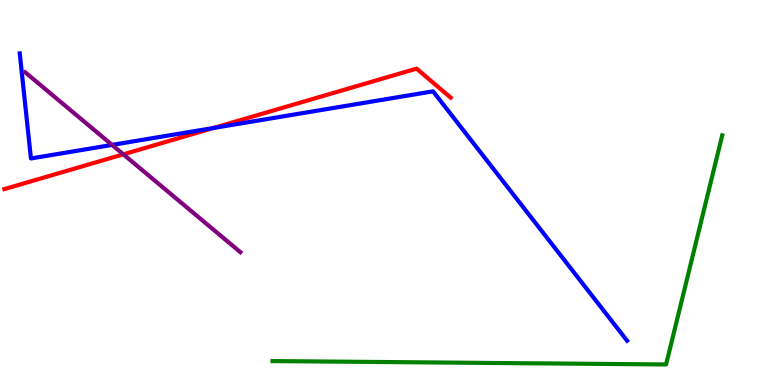[{'lines': ['blue', 'red'], 'intersections': [{'x': 2.75, 'y': 6.68}]}, {'lines': ['green', 'red'], 'intersections': []}, {'lines': ['purple', 'red'], 'intersections': [{'x': 1.59, 'y': 5.99}]}, {'lines': ['blue', 'green'], 'intersections': []}, {'lines': ['blue', 'purple'], 'intersections': [{'x': 1.45, 'y': 6.24}]}, {'lines': ['green', 'purple'], 'intersections': []}]